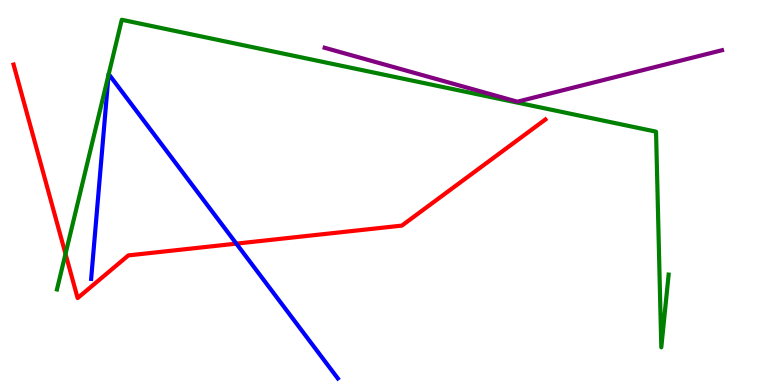[{'lines': ['blue', 'red'], 'intersections': [{'x': 3.05, 'y': 3.67}]}, {'lines': ['green', 'red'], 'intersections': [{'x': 0.845, 'y': 3.41}]}, {'lines': ['purple', 'red'], 'intersections': []}, {'lines': ['blue', 'green'], 'intersections': [{'x': 1.4, 'y': 8.06}, {'x': 1.4, 'y': 8.08}]}, {'lines': ['blue', 'purple'], 'intersections': []}, {'lines': ['green', 'purple'], 'intersections': []}]